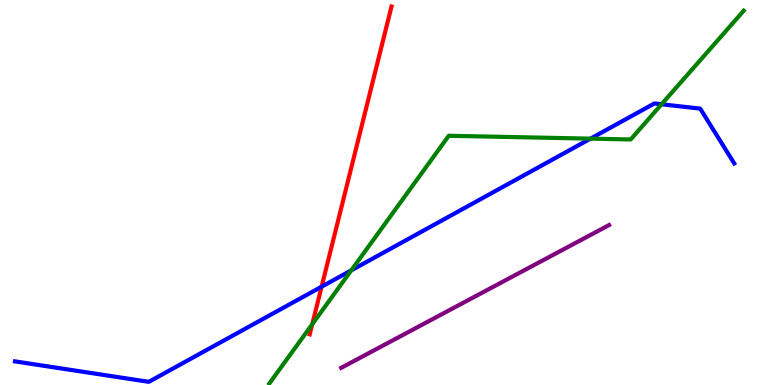[{'lines': ['blue', 'red'], 'intersections': [{'x': 4.15, 'y': 2.55}]}, {'lines': ['green', 'red'], 'intersections': [{'x': 4.03, 'y': 1.58}]}, {'lines': ['purple', 'red'], 'intersections': []}, {'lines': ['blue', 'green'], 'intersections': [{'x': 4.53, 'y': 2.98}, {'x': 7.62, 'y': 6.4}, {'x': 8.54, 'y': 7.29}]}, {'lines': ['blue', 'purple'], 'intersections': []}, {'lines': ['green', 'purple'], 'intersections': []}]